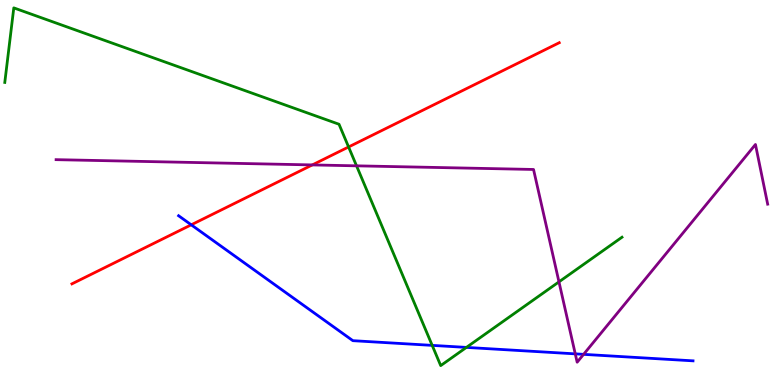[{'lines': ['blue', 'red'], 'intersections': [{'x': 2.47, 'y': 4.16}]}, {'lines': ['green', 'red'], 'intersections': [{'x': 4.5, 'y': 6.18}]}, {'lines': ['purple', 'red'], 'intersections': [{'x': 4.03, 'y': 5.72}]}, {'lines': ['blue', 'green'], 'intersections': [{'x': 5.58, 'y': 1.03}, {'x': 6.02, 'y': 0.976}]}, {'lines': ['blue', 'purple'], 'intersections': [{'x': 7.42, 'y': 0.809}, {'x': 7.53, 'y': 0.796}]}, {'lines': ['green', 'purple'], 'intersections': [{'x': 4.6, 'y': 5.69}, {'x': 7.21, 'y': 2.68}]}]